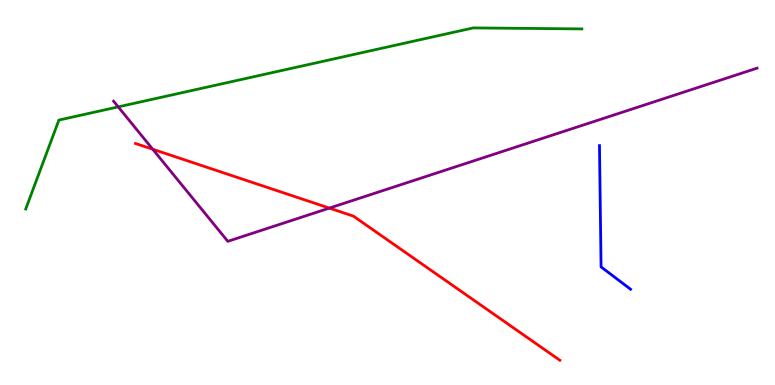[{'lines': ['blue', 'red'], 'intersections': []}, {'lines': ['green', 'red'], 'intersections': []}, {'lines': ['purple', 'red'], 'intersections': [{'x': 1.97, 'y': 6.12}, {'x': 4.25, 'y': 4.59}]}, {'lines': ['blue', 'green'], 'intersections': []}, {'lines': ['blue', 'purple'], 'intersections': []}, {'lines': ['green', 'purple'], 'intersections': [{'x': 1.53, 'y': 7.22}]}]